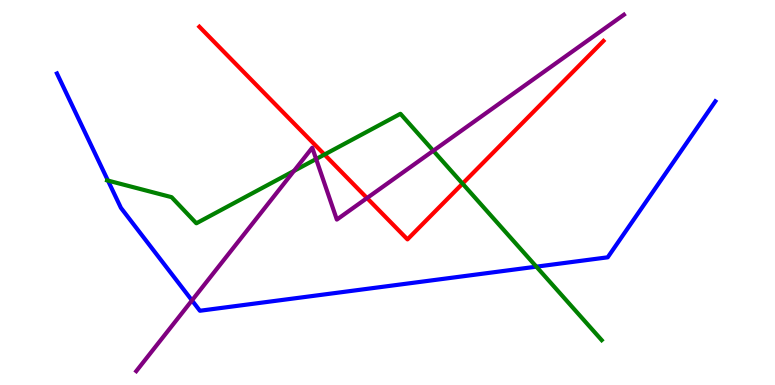[{'lines': ['blue', 'red'], 'intersections': []}, {'lines': ['green', 'red'], 'intersections': [{'x': 4.19, 'y': 5.99}, {'x': 5.97, 'y': 5.23}]}, {'lines': ['purple', 'red'], 'intersections': [{'x': 4.74, 'y': 4.86}]}, {'lines': ['blue', 'green'], 'intersections': [{'x': 1.39, 'y': 5.31}, {'x': 6.92, 'y': 3.07}]}, {'lines': ['blue', 'purple'], 'intersections': [{'x': 2.48, 'y': 2.2}]}, {'lines': ['green', 'purple'], 'intersections': [{'x': 3.79, 'y': 5.56}, {'x': 4.08, 'y': 5.87}, {'x': 5.59, 'y': 6.08}]}]